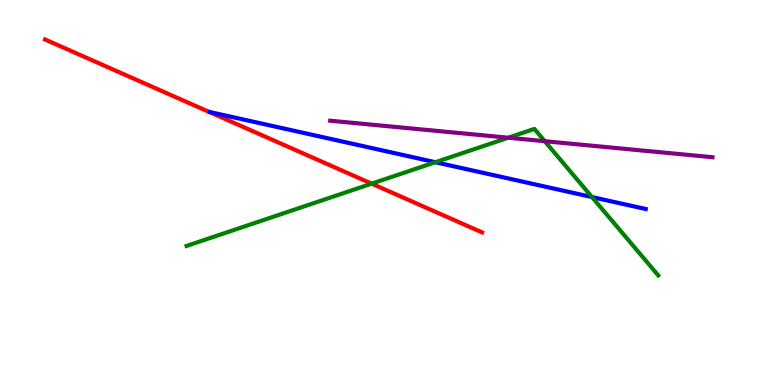[{'lines': ['blue', 'red'], 'intersections': []}, {'lines': ['green', 'red'], 'intersections': [{'x': 4.8, 'y': 5.23}]}, {'lines': ['purple', 'red'], 'intersections': []}, {'lines': ['blue', 'green'], 'intersections': [{'x': 5.62, 'y': 5.79}, {'x': 7.64, 'y': 4.88}]}, {'lines': ['blue', 'purple'], 'intersections': []}, {'lines': ['green', 'purple'], 'intersections': [{'x': 6.56, 'y': 6.42}, {'x': 7.03, 'y': 6.33}]}]